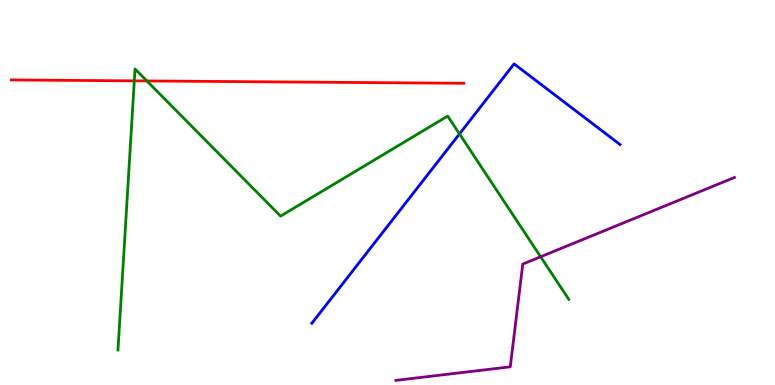[{'lines': ['blue', 'red'], 'intersections': []}, {'lines': ['green', 'red'], 'intersections': [{'x': 1.73, 'y': 7.9}, {'x': 1.9, 'y': 7.9}]}, {'lines': ['purple', 'red'], 'intersections': []}, {'lines': ['blue', 'green'], 'intersections': [{'x': 5.93, 'y': 6.52}]}, {'lines': ['blue', 'purple'], 'intersections': []}, {'lines': ['green', 'purple'], 'intersections': [{'x': 6.98, 'y': 3.33}]}]